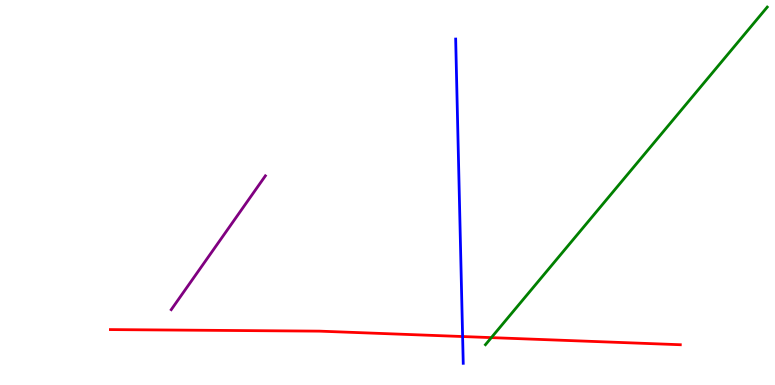[{'lines': ['blue', 'red'], 'intersections': [{'x': 5.97, 'y': 1.26}]}, {'lines': ['green', 'red'], 'intersections': [{'x': 6.34, 'y': 1.23}]}, {'lines': ['purple', 'red'], 'intersections': []}, {'lines': ['blue', 'green'], 'intersections': []}, {'lines': ['blue', 'purple'], 'intersections': []}, {'lines': ['green', 'purple'], 'intersections': []}]